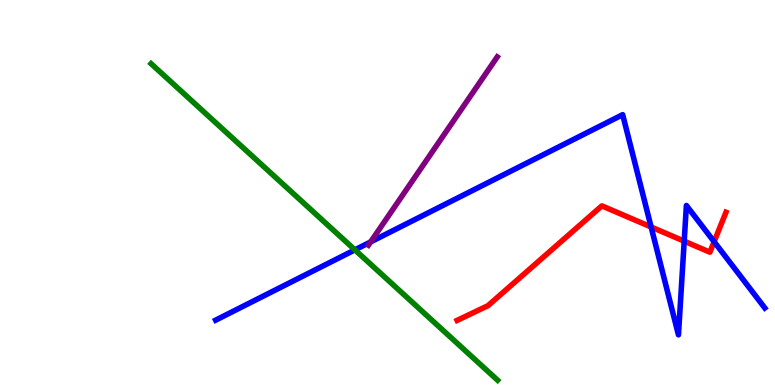[{'lines': ['blue', 'red'], 'intersections': [{'x': 8.4, 'y': 4.1}, {'x': 8.83, 'y': 3.74}, {'x': 9.21, 'y': 3.72}]}, {'lines': ['green', 'red'], 'intersections': []}, {'lines': ['purple', 'red'], 'intersections': []}, {'lines': ['blue', 'green'], 'intersections': [{'x': 4.58, 'y': 3.51}]}, {'lines': ['blue', 'purple'], 'intersections': [{'x': 4.78, 'y': 3.72}]}, {'lines': ['green', 'purple'], 'intersections': []}]